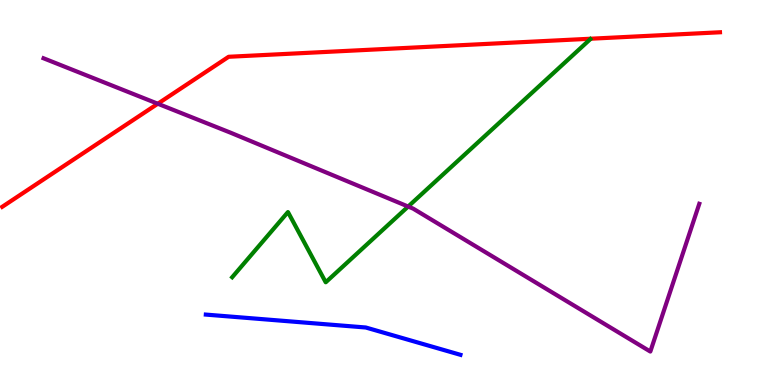[{'lines': ['blue', 'red'], 'intersections': []}, {'lines': ['green', 'red'], 'intersections': []}, {'lines': ['purple', 'red'], 'intersections': [{'x': 2.04, 'y': 7.31}]}, {'lines': ['blue', 'green'], 'intersections': []}, {'lines': ['blue', 'purple'], 'intersections': []}, {'lines': ['green', 'purple'], 'intersections': [{'x': 5.27, 'y': 4.64}]}]